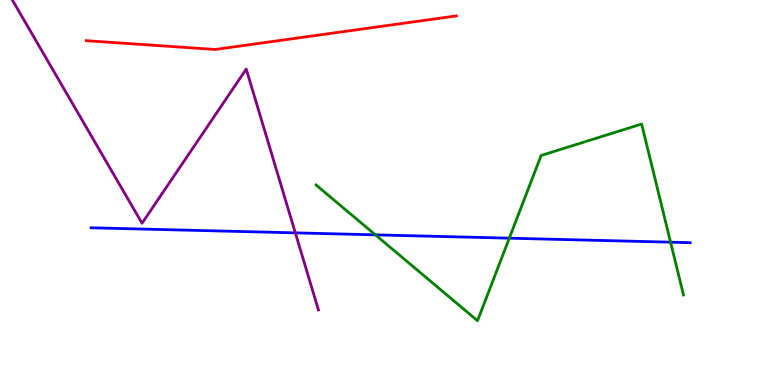[{'lines': ['blue', 'red'], 'intersections': []}, {'lines': ['green', 'red'], 'intersections': []}, {'lines': ['purple', 'red'], 'intersections': []}, {'lines': ['blue', 'green'], 'intersections': [{'x': 4.84, 'y': 3.9}, {'x': 6.57, 'y': 3.81}, {'x': 8.65, 'y': 3.71}]}, {'lines': ['blue', 'purple'], 'intersections': [{'x': 3.81, 'y': 3.95}]}, {'lines': ['green', 'purple'], 'intersections': []}]